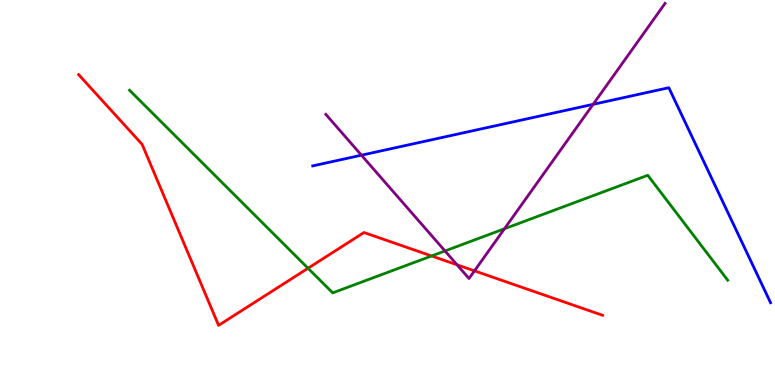[{'lines': ['blue', 'red'], 'intersections': []}, {'lines': ['green', 'red'], 'intersections': [{'x': 3.97, 'y': 3.03}, {'x': 5.57, 'y': 3.35}]}, {'lines': ['purple', 'red'], 'intersections': [{'x': 5.9, 'y': 3.12}, {'x': 6.12, 'y': 2.97}]}, {'lines': ['blue', 'green'], 'intersections': []}, {'lines': ['blue', 'purple'], 'intersections': [{'x': 4.66, 'y': 5.97}, {'x': 7.65, 'y': 7.29}]}, {'lines': ['green', 'purple'], 'intersections': [{'x': 5.74, 'y': 3.48}, {'x': 6.51, 'y': 4.06}]}]